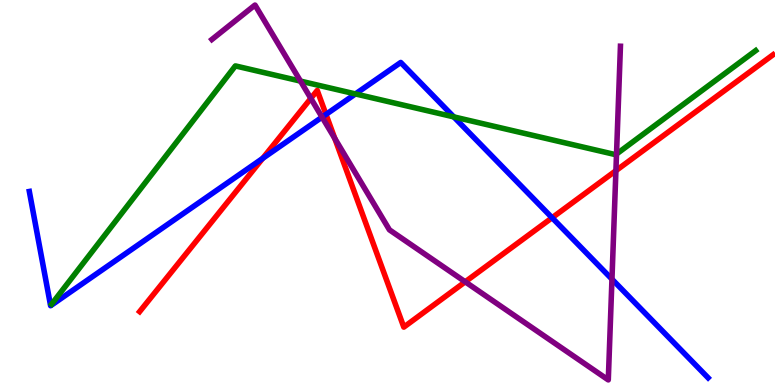[{'lines': ['blue', 'red'], 'intersections': [{'x': 3.39, 'y': 5.89}, {'x': 4.21, 'y': 7.03}, {'x': 7.12, 'y': 4.34}]}, {'lines': ['green', 'red'], 'intersections': []}, {'lines': ['purple', 'red'], 'intersections': [{'x': 4.01, 'y': 7.44}, {'x': 4.32, 'y': 6.4}, {'x': 6.0, 'y': 2.68}, {'x': 7.95, 'y': 5.57}]}, {'lines': ['blue', 'green'], 'intersections': [{'x': 4.59, 'y': 7.56}, {'x': 5.86, 'y': 6.96}]}, {'lines': ['blue', 'purple'], 'intersections': [{'x': 4.16, 'y': 6.96}, {'x': 7.9, 'y': 2.75}]}, {'lines': ['green', 'purple'], 'intersections': [{'x': 3.88, 'y': 7.89}, {'x': 7.96, 'y': 6.0}]}]